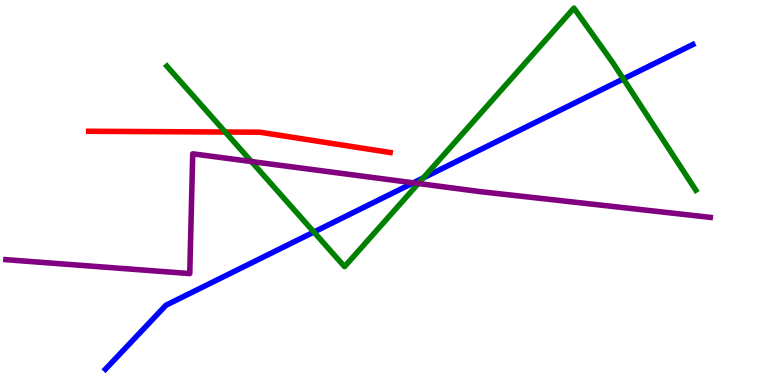[{'lines': ['blue', 'red'], 'intersections': []}, {'lines': ['green', 'red'], 'intersections': [{'x': 2.91, 'y': 6.57}]}, {'lines': ['purple', 'red'], 'intersections': []}, {'lines': ['blue', 'green'], 'intersections': [{'x': 4.05, 'y': 3.97}, {'x': 5.46, 'y': 5.38}, {'x': 8.04, 'y': 7.95}]}, {'lines': ['blue', 'purple'], 'intersections': [{'x': 5.33, 'y': 5.25}]}, {'lines': ['green', 'purple'], 'intersections': [{'x': 3.24, 'y': 5.8}, {'x': 5.4, 'y': 5.23}]}]